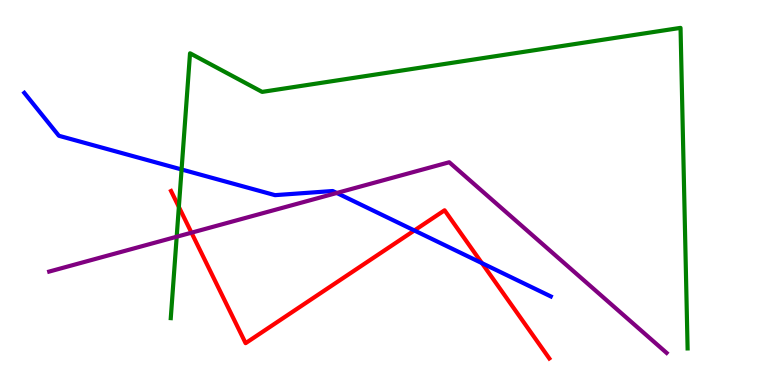[{'lines': ['blue', 'red'], 'intersections': [{'x': 5.35, 'y': 4.01}, {'x': 6.22, 'y': 3.17}]}, {'lines': ['green', 'red'], 'intersections': [{'x': 2.31, 'y': 4.63}]}, {'lines': ['purple', 'red'], 'intersections': [{'x': 2.47, 'y': 3.96}]}, {'lines': ['blue', 'green'], 'intersections': [{'x': 2.34, 'y': 5.6}]}, {'lines': ['blue', 'purple'], 'intersections': [{'x': 4.35, 'y': 4.99}]}, {'lines': ['green', 'purple'], 'intersections': [{'x': 2.28, 'y': 3.85}]}]